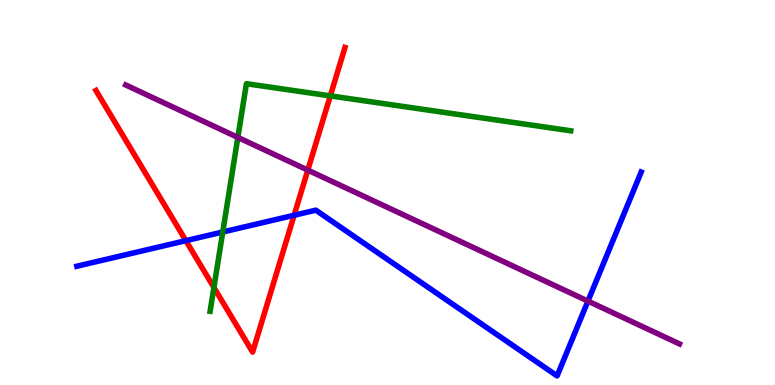[{'lines': ['blue', 'red'], 'intersections': [{'x': 2.4, 'y': 3.75}, {'x': 3.8, 'y': 4.41}]}, {'lines': ['green', 'red'], 'intersections': [{'x': 2.76, 'y': 2.53}, {'x': 4.26, 'y': 7.51}]}, {'lines': ['purple', 'red'], 'intersections': [{'x': 3.97, 'y': 5.58}]}, {'lines': ['blue', 'green'], 'intersections': [{'x': 2.87, 'y': 3.97}]}, {'lines': ['blue', 'purple'], 'intersections': [{'x': 7.59, 'y': 2.18}]}, {'lines': ['green', 'purple'], 'intersections': [{'x': 3.07, 'y': 6.43}]}]